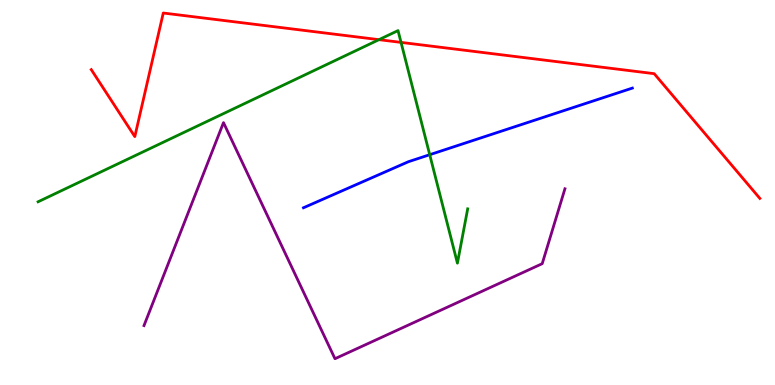[{'lines': ['blue', 'red'], 'intersections': []}, {'lines': ['green', 'red'], 'intersections': [{'x': 4.89, 'y': 8.97}, {'x': 5.17, 'y': 8.9}]}, {'lines': ['purple', 'red'], 'intersections': []}, {'lines': ['blue', 'green'], 'intersections': [{'x': 5.54, 'y': 5.98}]}, {'lines': ['blue', 'purple'], 'intersections': []}, {'lines': ['green', 'purple'], 'intersections': []}]